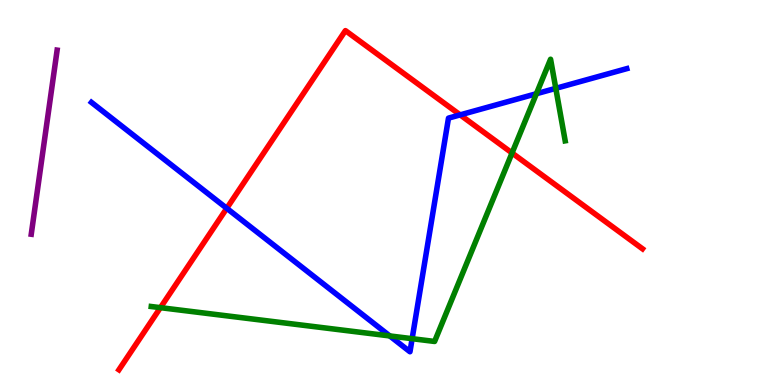[{'lines': ['blue', 'red'], 'intersections': [{'x': 2.93, 'y': 4.59}, {'x': 5.94, 'y': 7.02}]}, {'lines': ['green', 'red'], 'intersections': [{'x': 2.07, 'y': 2.01}, {'x': 6.61, 'y': 6.03}]}, {'lines': ['purple', 'red'], 'intersections': []}, {'lines': ['blue', 'green'], 'intersections': [{'x': 5.03, 'y': 1.27}, {'x': 5.32, 'y': 1.2}, {'x': 6.92, 'y': 7.57}, {'x': 7.17, 'y': 7.71}]}, {'lines': ['blue', 'purple'], 'intersections': []}, {'lines': ['green', 'purple'], 'intersections': []}]